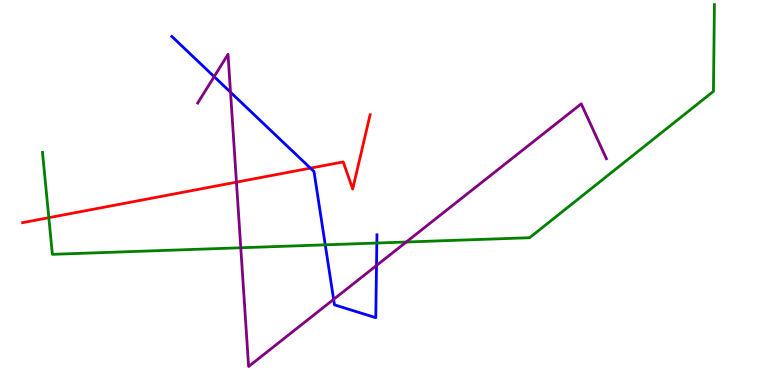[{'lines': ['blue', 'red'], 'intersections': [{'x': 4.01, 'y': 5.63}]}, {'lines': ['green', 'red'], 'intersections': [{'x': 0.63, 'y': 4.35}]}, {'lines': ['purple', 'red'], 'intersections': [{'x': 3.05, 'y': 5.27}]}, {'lines': ['blue', 'green'], 'intersections': [{'x': 4.2, 'y': 3.64}, {'x': 4.86, 'y': 3.69}]}, {'lines': ['blue', 'purple'], 'intersections': [{'x': 2.76, 'y': 8.01}, {'x': 2.97, 'y': 7.6}, {'x': 4.3, 'y': 2.22}, {'x': 4.86, 'y': 3.1}]}, {'lines': ['green', 'purple'], 'intersections': [{'x': 3.11, 'y': 3.56}, {'x': 5.24, 'y': 3.71}]}]